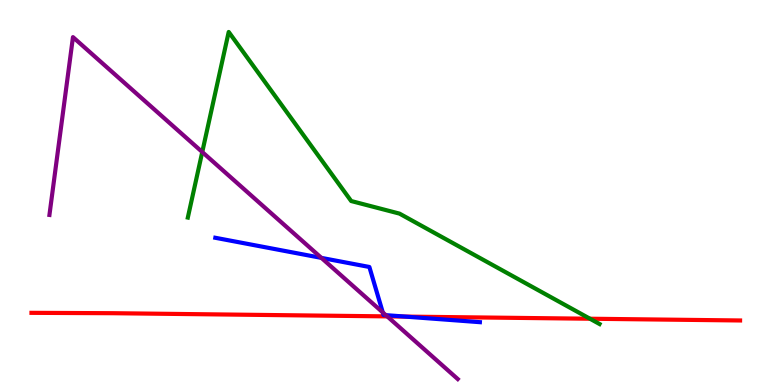[{'lines': ['blue', 'red'], 'intersections': [{'x': 5.23, 'y': 1.78}]}, {'lines': ['green', 'red'], 'intersections': [{'x': 7.61, 'y': 1.72}]}, {'lines': ['purple', 'red'], 'intersections': [{'x': 5.0, 'y': 1.78}]}, {'lines': ['blue', 'green'], 'intersections': []}, {'lines': ['blue', 'purple'], 'intersections': [{'x': 4.15, 'y': 3.3}, {'x': 4.94, 'y': 1.88}, {'x': 4.98, 'y': 1.81}]}, {'lines': ['green', 'purple'], 'intersections': [{'x': 2.61, 'y': 6.05}]}]